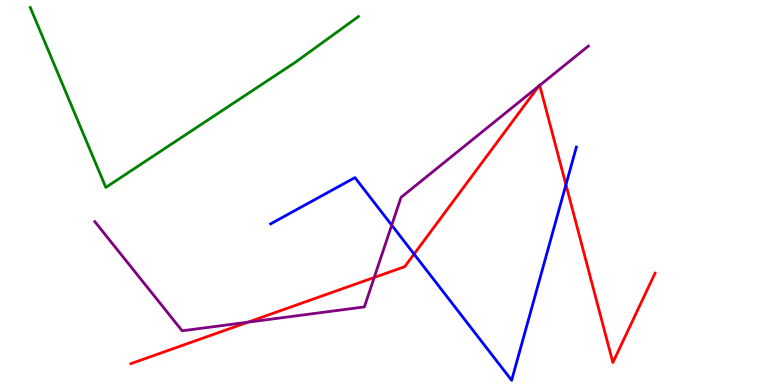[{'lines': ['blue', 'red'], 'intersections': [{'x': 5.34, 'y': 3.4}, {'x': 7.3, 'y': 5.2}]}, {'lines': ['green', 'red'], 'intersections': []}, {'lines': ['purple', 'red'], 'intersections': [{'x': 3.2, 'y': 1.63}, {'x': 4.83, 'y': 2.79}, {'x': 6.95, 'y': 7.76}, {'x': 6.96, 'y': 7.78}]}, {'lines': ['blue', 'green'], 'intersections': []}, {'lines': ['blue', 'purple'], 'intersections': [{'x': 5.05, 'y': 4.15}]}, {'lines': ['green', 'purple'], 'intersections': []}]